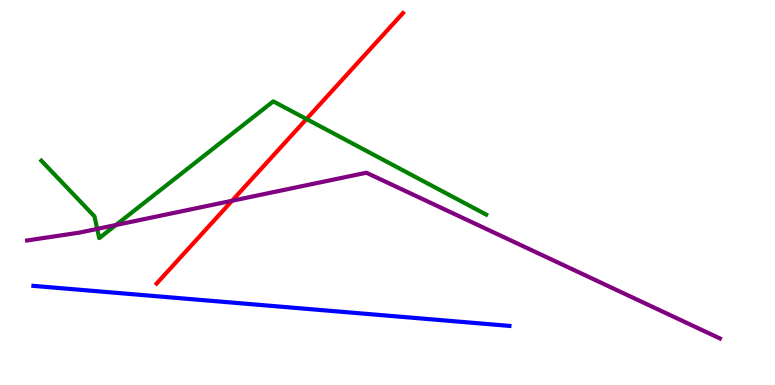[{'lines': ['blue', 'red'], 'intersections': []}, {'lines': ['green', 'red'], 'intersections': [{'x': 3.95, 'y': 6.91}]}, {'lines': ['purple', 'red'], 'intersections': [{'x': 2.99, 'y': 4.79}]}, {'lines': ['blue', 'green'], 'intersections': []}, {'lines': ['blue', 'purple'], 'intersections': []}, {'lines': ['green', 'purple'], 'intersections': [{'x': 1.25, 'y': 4.05}, {'x': 1.5, 'y': 4.16}]}]